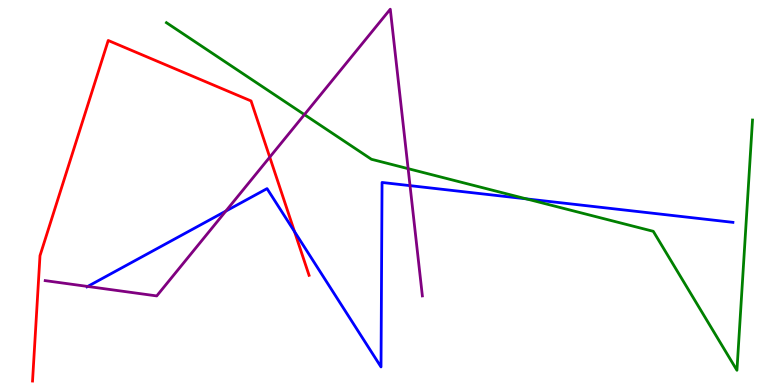[{'lines': ['blue', 'red'], 'intersections': [{'x': 3.8, 'y': 3.98}]}, {'lines': ['green', 'red'], 'intersections': []}, {'lines': ['purple', 'red'], 'intersections': [{'x': 3.48, 'y': 5.92}]}, {'lines': ['blue', 'green'], 'intersections': [{'x': 6.79, 'y': 4.83}]}, {'lines': ['blue', 'purple'], 'intersections': [{'x': 1.13, 'y': 2.56}, {'x': 2.91, 'y': 4.52}, {'x': 5.29, 'y': 5.18}]}, {'lines': ['green', 'purple'], 'intersections': [{'x': 3.93, 'y': 7.02}, {'x': 5.27, 'y': 5.62}]}]